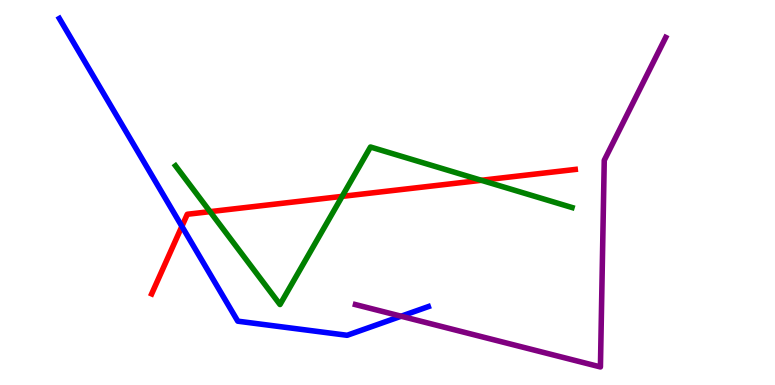[{'lines': ['blue', 'red'], 'intersections': [{'x': 2.35, 'y': 4.12}]}, {'lines': ['green', 'red'], 'intersections': [{'x': 2.71, 'y': 4.5}, {'x': 4.41, 'y': 4.9}, {'x': 6.21, 'y': 5.32}]}, {'lines': ['purple', 'red'], 'intersections': []}, {'lines': ['blue', 'green'], 'intersections': []}, {'lines': ['blue', 'purple'], 'intersections': [{'x': 5.18, 'y': 1.79}]}, {'lines': ['green', 'purple'], 'intersections': []}]